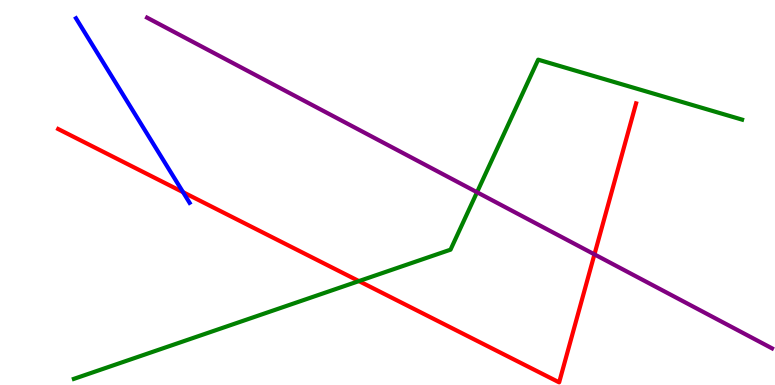[{'lines': ['blue', 'red'], 'intersections': [{'x': 2.36, 'y': 5.01}]}, {'lines': ['green', 'red'], 'intersections': [{'x': 4.63, 'y': 2.7}]}, {'lines': ['purple', 'red'], 'intersections': [{'x': 7.67, 'y': 3.39}]}, {'lines': ['blue', 'green'], 'intersections': []}, {'lines': ['blue', 'purple'], 'intersections': []}, {'lines': ['green', 'purple'], 'intersections': [{'x': 6.16, 'y': 5.01}]}]